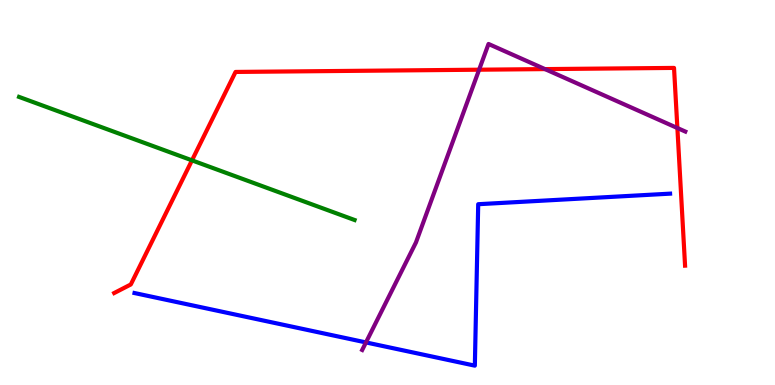[{'lines': ['blue', 'red'], 'intersections': []}, {'lines': ['green', 'red'], 'intersections': [{'x': 2.48, 'y': 5.84}]}, {'lines': ['purple', 'red'], 'intersections': [{'x': 6.18, 'y': 8.19}, {'x': 7.03, 'y': 8.21}, {'x': 8.74, 'y': 6.67}]}, {'lines': ['blue', 'green'], 'intersections': []}, {'lines': ['blue', 'purple'], 'intersections': [{'x': 4.72, 'y': 1.11}]}, {'lines': ['green', 'purple'], 'intersections': []}]